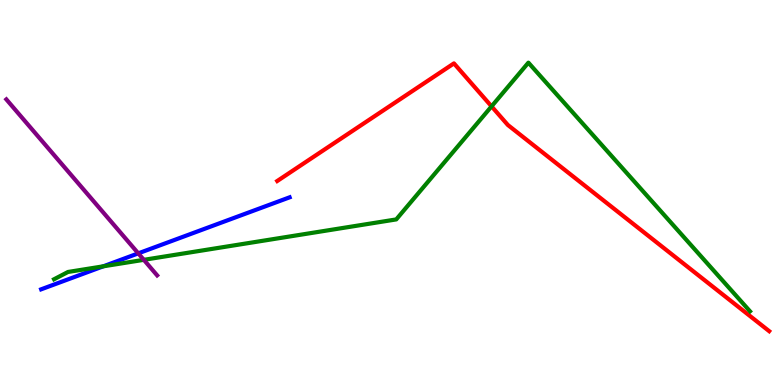[{'lines': ['blue', 'red'], 'intersections': []}, {'lines': ['green', 'red'], 'intersections': [{'x': 6.34, 'y': 7.24}]}, {'lines': ['purple', 'red'], 'intersections': []}, {'lines': ['blue', 'green'], 'intersections': [{'x': 1.33, 'y': 3.08}]}, {'lines': ['blue', 'purple'], 'intersections': [{'x': 1.78, 'y': 3.42}]}, {'lines': ['green', 'purple'], 'intersections': [{'x': 1.86, 'y': 3.25}]}]